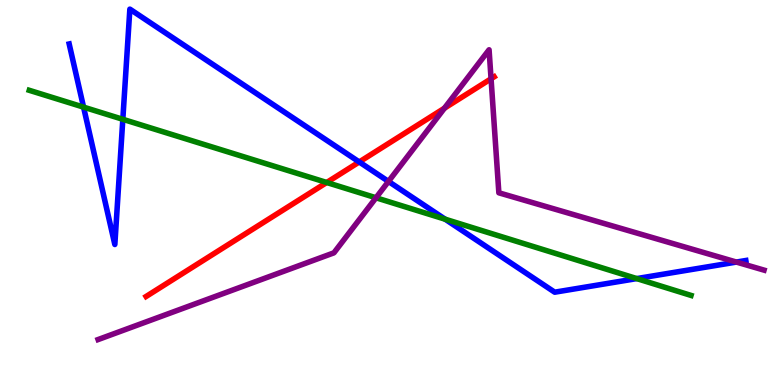[{'lines': ['blue', 'red'], 'intersections': [{'x': 4.64, 'y': 5.79}]}, {'lines': ['green', 'red'], 'intersections': [{'x': 4.22, 'y': 5.26}]}, {'lines': ['purple', 'red'], 'intersections': [{'x': 5.73, 'y': 7.19}, {'x': 6.34, 'y': 7.95}]}, {'lines': ['blue', 'green'], 'intersections': [{'x': 1.08, 'y': 7.22}, {'x': 1.58, 'y': 6.9}, {'x': 5.74, 'y': 4.31}, {'x': 8.22, 'y': 2.76}]}, {'lines': ['blue', 'purple'], 'intersections': [{'x': 5.01, 'y': 5.29}, {'x': 9.5, 'y': 3.19}]}, {'lines': ['green', 'purple'], 'intersections': [{'x': 4.85, 'y': 4.86}]}]